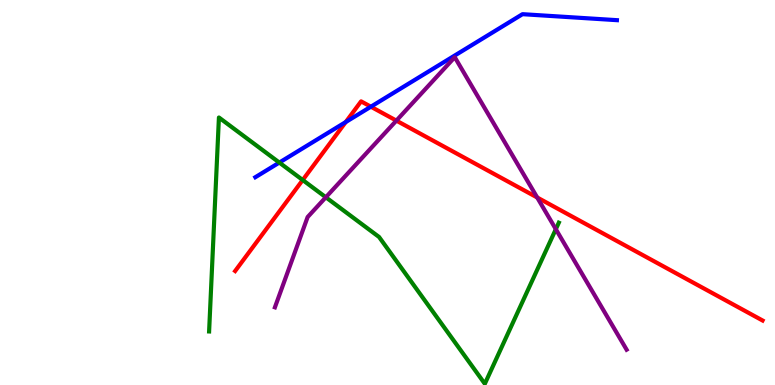[{'lines': ['blue', 'red'], 'intersections': [{'x': 4.46, 'y': 6.83}, {'x': 4.79, 'y': 7.23}]}, {'lines': ['green', 'red'], 'intersections': [{'x': 3.91, 'y': 5.32}]}, {'lines': ['purple', 'red'], 'intersections': [{'x': 5.11, 'y': 6.87}, {'x': 6.93, 'y': 4.87}]}, {'lines': ['blue', 'green'], 'intersections': [{'x': 3.6, 'y': 5.78}]}, {'lines': ['blue', 'purple'], 'intersections': []}, {'lines': ['green', 'purple'], 'intersections': [{'x': 4.2, 'y': 4.88}, {'x': 7.17, 'y': 4.05}]}]